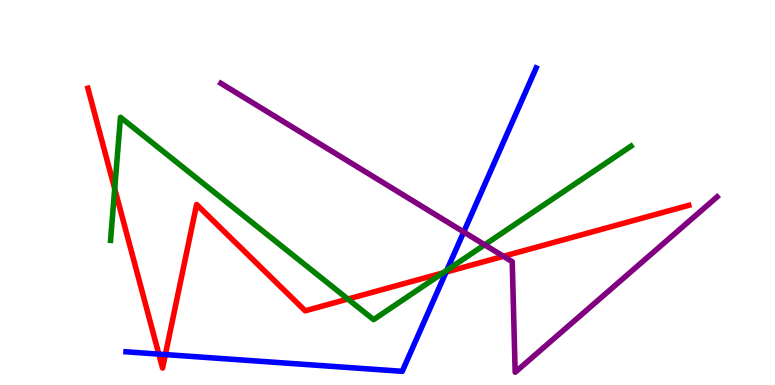[{'lines': ['blue', 'red'], 'intersections': [{'x': 2.05, 'y': 0.802}, {'x': 2.13, 'y': 0.79}, {'x': 5.76, 'y': 2.93}]}, {'lines': ['green', 'red'], 'intersections': [{'x': 1.48, 'y': 5.1}, {'x': 4.49, 'y': 2.23}, {'x': 5.71, 'y': 2.91}]}, {'lines': ['purple', 'red'], 'intersections': [{'x': 6.5, 'y': 3.34}]}, {'lines': ['blue', 'green'], 'intersections': [{'x': 5.77, 'y': 2.98}]}, {'lines': ['blue', 'purple'], 'intersections': [{'x': 5.98, 'y': 3.97}]}, {'lines': ['green', 'purple'], 'intersections': [{'x': 6.25, 'y': 3.64}]}]